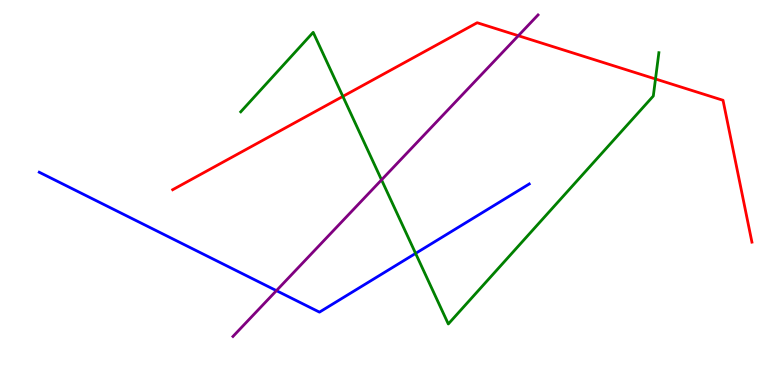[{'lines': ['blue', 'red'], 'intersections': []}, {'lines': ['green', 'red'], 'intersections': [{'x': 4.42, 'y': 7.5}, {'x': 8.46, 'y': 7.95}]}, {'lines': ['purple', 'red'], 'intersections': [{'x': 6.69, 'y': 9.07}]}, {'lines': ['blue', 'green'], 'intersections': [{'x': 5.36, 'y': 3.42}]}, {'lines': ['blue', 'purple'], 'intersections': [{'x': 3.57, 'y': 2.45}]}, {'lines': ['green', 'purple'], 'intersections': [{'x': 4.92, 'y': 5.33}]}]